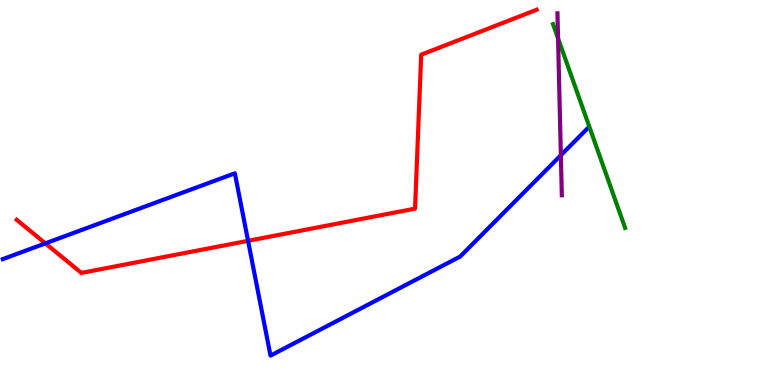[{'lines': ['blue', 'red'], 'intersections': [{'x': 0.586, 'y': 3.68}, {'x': 3.2, 'y': 3.75}]}, {'lines': ['green', 'red'], 'intersections': []}, {'lines': ['purple', 'red'], 'intersections': []}, {'lines': ['blue', 'green'], 'intersections': []}, {'lines': ['blue', 'purple'], 'intersections': [{'x': 7.24, 'y': 5.97}]}, {'lines': ['green', 'purple'], 'intersections': [{'x': 7.2, 'y': 9.0}]}]